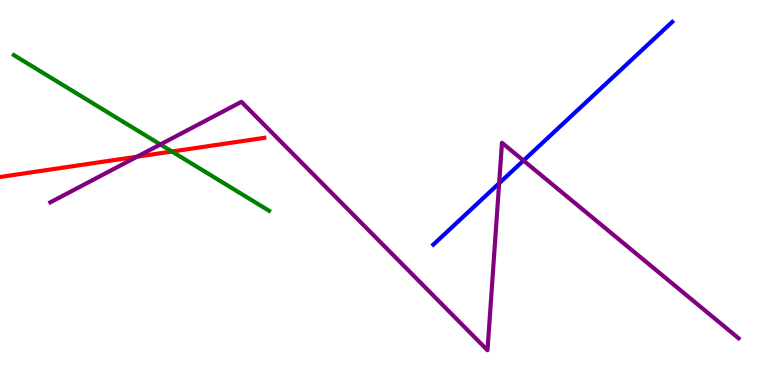[{'lines': ['blue', 'red'], 'intersections': []}, {'lines': ['green', 'red'], 'intersections': [{'x': 2.22, 'y': 6.06}]}, {'lines': ['purple', 'red'], 'intersections': [{'x': 1.77, 'y': 5.93}]}, {'lines': ['blue', 'green'], 'intersections': []}, {'lines': ['blue', 'purple'], 'intersections': [{'x': 6.44, 'y': 5.24}, {'x': 6.75, 'y': 5.83}]}, {'lines': ['green', 'purple'], 'intersections': [{'x': 2.07, 'y': 6.25}]}]